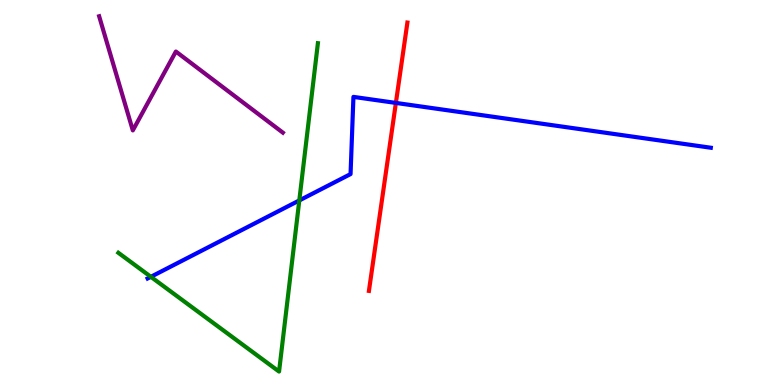[{'lines': ['blue', 'red'], 'intersections': [{'x': 5.11, 'y': 7.33}]}, {'lines': ['green', 'red'], 'intersections': []}, {'lines': ['purple', 'red'], 'intersections': []}, {'lines': ['blue', 'green'], 'intersections': [{'x': 1.95, 'y': 2.81}, {'x': 3.86, 'y': 4.79}]}, {'lines': ['blue', 'purple'], 'intersections': []}, {'lines': ['green', 'purple'], 'intersections': []}]